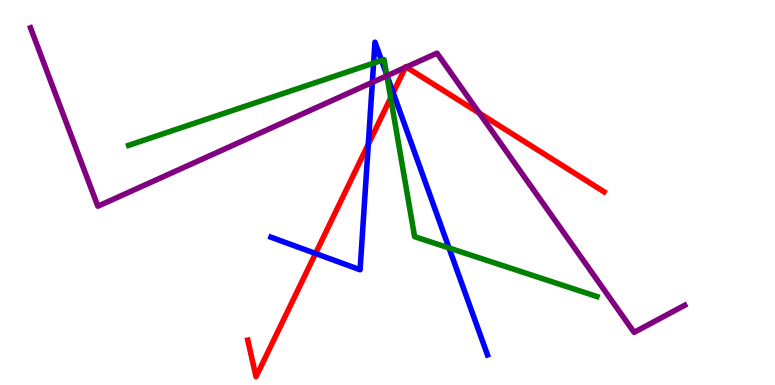[{'lines': ['blue', 'red'], 'intersections': [{'x': 4.07, 'y': 3.42}, {'x': 4.75, 'y': 6.25}, {'x': 5.07, 'y': 7.59}]}, {'lines': ['green', 'red'], 'intersections': [{'x': 5.04, 'y': 7.46}]}, {'lines': ['purple', 'red'], 'intersections': [{'x': 5.23, 'y': 8.25}, {'x': 5.24, 'y': 8.26}, {'x': 6.19, 'y': 7.06}]}, {'lines': ['blue', 'green'], 'intersections': [{'x': 4.82, 'y': 8.36}, {'x': 4.92, 'y': 8.43}, {'x': 4.99, 'y': 8.06}, {'x': 5.79, 'y': 3.56}]}, {'lines': ['blue', 'purple'], 'intersections': [{'x': 4.8, 'y': 7.86}, {'x': 4.99, 'y': 8.03}]}, {'lines': ['green', 'purple'], 'intersections': [{'x': 4.99, 'y': 8.03}]}]